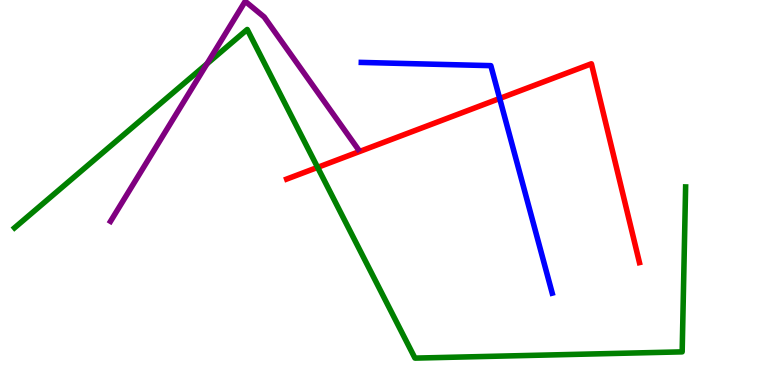[{'lines': ['blue', 'red'], 'intersections': [{'x': 6.45, 'y': 7.44}]}, {'lines': ['green', 'red'], 'intersections': [{'x': 4.1, 'y': 5.65}]}, {'lines': ['purple', 'red'], 'intersections': []}, {'lines': ['blue', 'green'], 'intersections': []}, {'lines': ['blue', 'purple'], 'intersections': []}, {'lines': ['green', 'purple'], 'intersections': [{'x': 2.67, 'y': 8.34}]}]